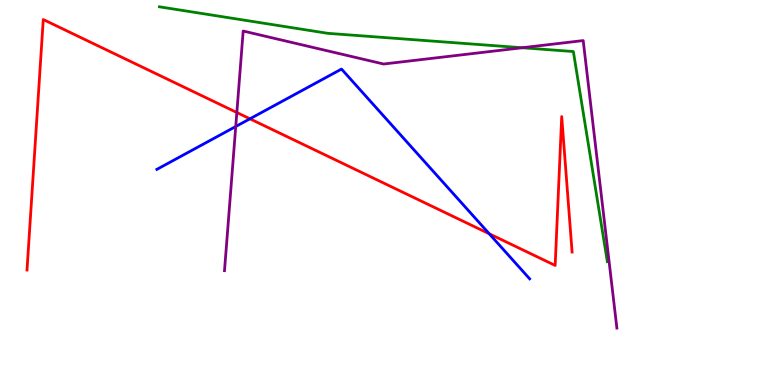[{'lines': ['blue', 'red'], 'intersections': [{'x': 3.22, 'y': 6.91}, {'x': 6.31, 'y': 3.93}]}, {'lines': ['green', 'red'], 'intersections': []}, {'lines': ['purple', 'red'], 'intersections': [{'x': 3.06, 'y': 7.08}]}, {'lines': ['blue', 'green'], 'intersections': []}, {'lines': ['blue', 'purple'], 'intersections': [{'x': 3.04, 'y': 6.71}]}, {'lines': ['green', 'purple'], 'intersections': [{'x': 6.74, 'y': 8.76}]}]